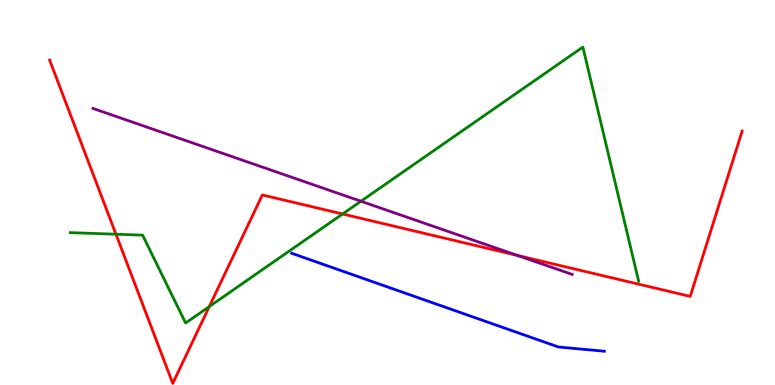[{'lines': ['blue', 'red'], 'intersections': []}, {'lines': ['green', 'red'], 'intersections': [{'x': 1.5, 'y': 3.92}, {'x': 2.7, 'y': 2.04}, {'x': 4.42, 'y': 4.44}]}, {'lines': ['purple', 'red'], 'intersections': [{'x': 6.67, 'y': 3.37}]}, {'lines': ['blue', 'green'], 'intersections': []}, {'lines': ['blue', 'purple'], 'intersections': []}, {'lines': ['green', 'purple'], 'intersections': [{'x': 4.66, 'y': 4.77}]}]